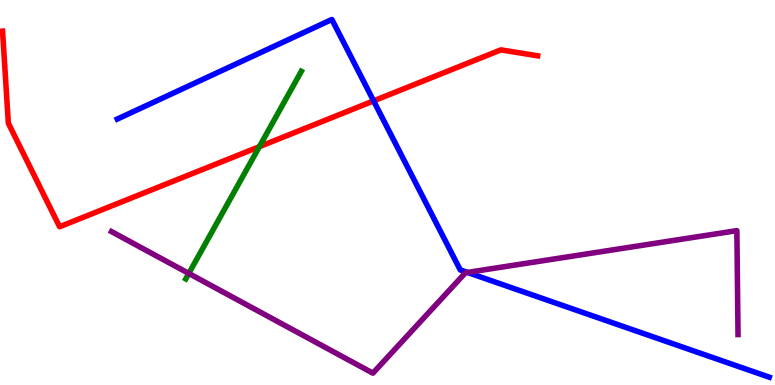[{'lines': ['blue', 'red'], 'intersections': [{'x': 4.82, 'y': 7.38}]}, {'lines': ['green', 'red'], 'intersections': [{'x': 3.35, 'y': 6.19}]}, {'lines': ['purple', 'red'], 'intersections': []}, {'lines': ['blue', 'green'], 'intersections': []}, {'lines': ['blue', 'purple'], 'intersections': [{'x': 6.03, 'y': 2.92}]}, {'lines': ['green', 'purple'], 'intersections': [{'x': 2.44, 'y': 2.9}]}]